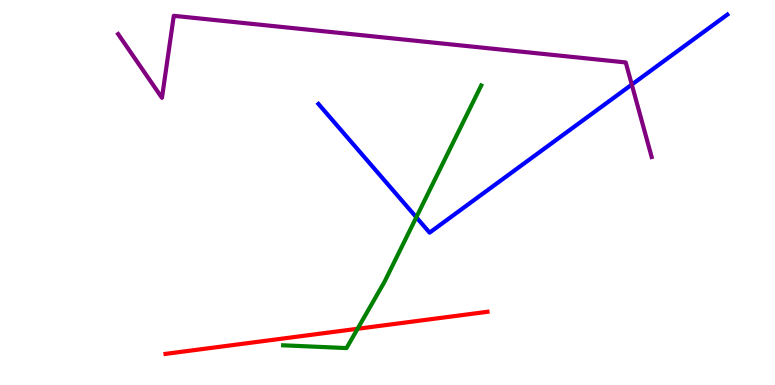[{'lines': ['blue', 'red'], 'intersections': []}, {'lines': ['green', 'red'], 'intersections': [{'x': 4.61, 'y': 1.46}]}, {'lines': ['purple', 'red'], 'intersections': []}, {'lines': ['blue', 'green'], 'intersections': [{'x': 5.37, 'y': 4.36}]}, {'lines': ['blue', 'purple'], 'intersections': [{'x': 8.15, 'y': 7.8}]}, {'lines': ['green', 'purple'], 'intersections': []}]